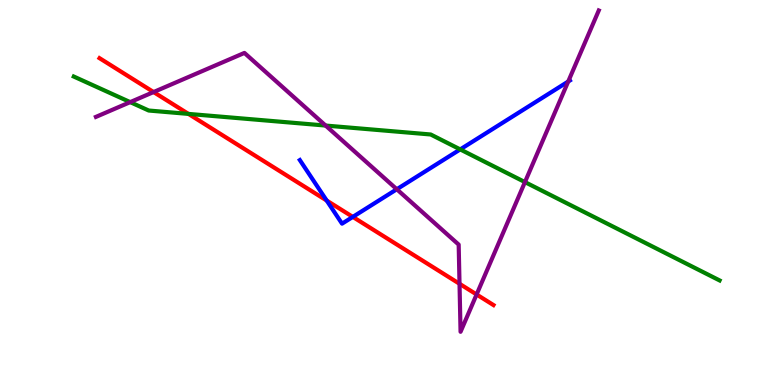[{'lines': ['blue', 'red'], 'intersections': [{'x': 4.22, 'y': 4.79}, {'x': 4.55, 'y': 4.37}]}, {'lines': ['green', 'red'], 'intersections': [{'x': 2.43, 'y': 7.04}]}, {'lines': ['purple', 'red'], 'intersections': [{'x': 1.98, 'y': 7.61}, {'x': 5.93, 'y': 2.63}, {'x': 6.15, 'y': 2.35}]}, {'lines': ['blue', 'green'], 'intersections': [{'x': 5.94, 'y': 6.12}]}, {'lines': ['blue', 'purple'], 'intersections': [{'x': 5.12, 'y': 5.08}, {'x': 7.33, 'y': 7.88}]}, {'lines': ['green', 'purple'], 'intersections': [{'x': 1.68, 'y': 7.35}, {'x': 4.2, 'y': 6.74}, {'x': 6.77, 'y': 5.27}]}]